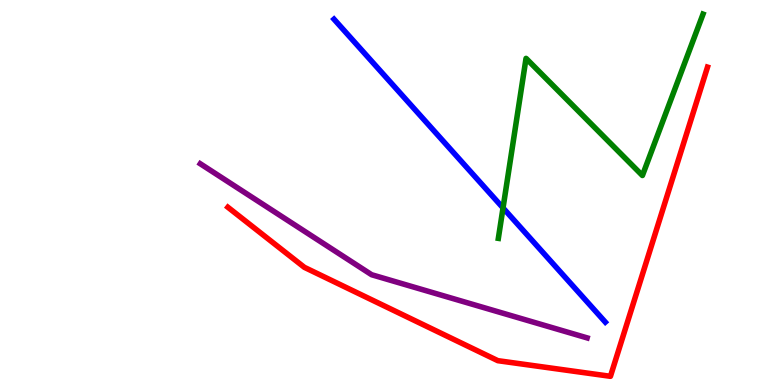[{'lines': ['blue', 'red'], 'intersections': []}, {'lines': ['green', 'red'], 'intersections': []}, {'lines': ['purple', 'red'], 'intersections': []}, {'lines': ['blue', 'green'], 'intersections': [{'x': 6.49, 'y': 4.6}]}, {'lines': ['blue', 'purple'], 'intersections': []}, {'lines': ['green', 'purple'], 'intersections': []}]